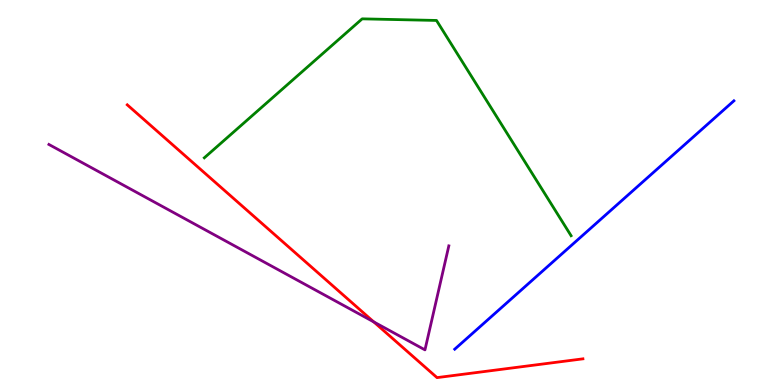[{'lines': ['blue', 'red'], 'intersections': []}, {'lines': ['green', 'red'], 'intersections': []}, {'lines': ['purple', 'red'], 'intersections': [{'x': 4.82, 'y': 1.64}]}, {'lines': ['blue', 'green'], 'intersections': []}, {'lines': ['blue', 'purple'], 'intersections': []}, {'lines': ['green', 'purple'], 'intersections': []}]